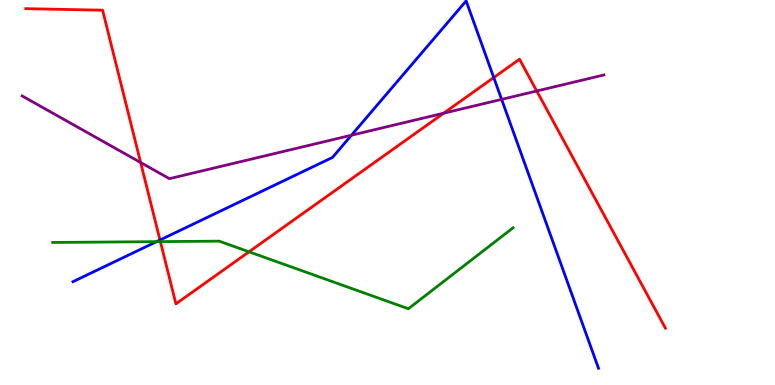[{'lines': ['blue', 'red'], 'intersections': [{'x': 2.06, 'y': 3.77}, {'x': 6.37, 'y': 7.99}]}, {'lines': ['green', 'red'], 'intersections': [{'x': 2.07, 'y': 3.72}, {'x': 3.21, 'y': 3.46}]}, {'lines': ['purple', 'red'], 'intersections': [{'x': 1.81, 'y': 5.78}, {'x': 5.73, 'y': 7.06}, {'x': 6.93, 'y': 7.64}]}, {'lines': ['blue', 'green'], 'intersections': [{'x': 2.02, 'y': 3.72}]}, {'lines': ['blue', 'purple'], 'intersections': [{'x': 4.53, 'y': 6.49}, {'x': 6.47, 'y': 7.42}]}, {'lines': ['green', 'purple'], 'intersections': []}]